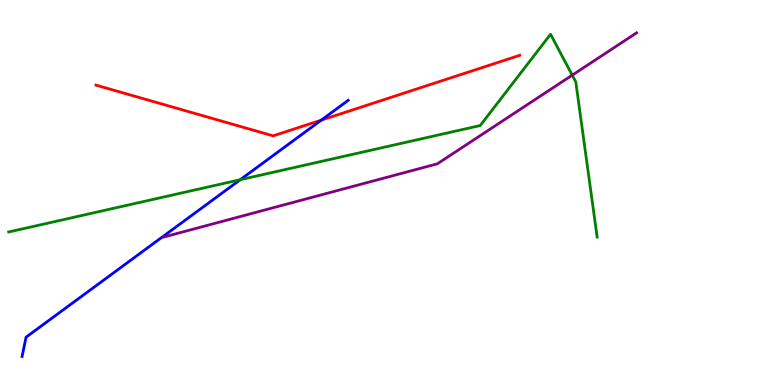[{'lines': ['blue', 'red'], 'intersections': [{'x': 4.15, 'y': 6.88}]}, {'lines': ['green', 'red'], 'intersections': []}, {'lines': ['purple', 'red'], 'intersections': []}, {'lines': ['blue', 'green'], 'intersections': [{'x': 3.1, 'y': 5.33}]}, {'lines': ['blue', 'purple'], 'intersections': []}, {'lines': ['green', 'purple'], 'intersections': [{'x': 7.38, 'y': 8.05}]}]